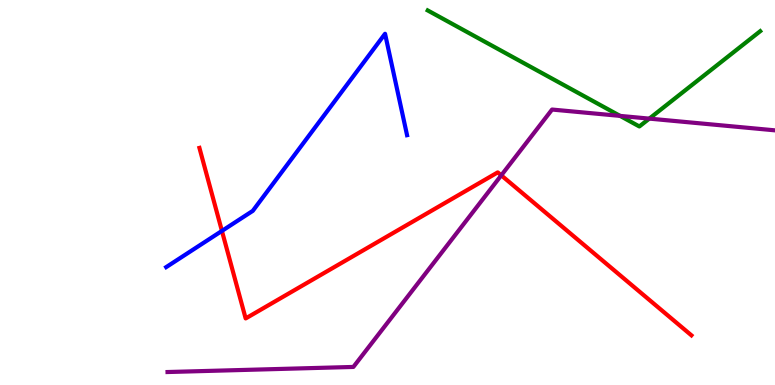[{'lines': ['blue', 'red'], 'intersections': [{'x': 2.86, 'y': 4.0}]}, {'lines': ['green', 'red'], 'intersections': []}, {'lines': ['purple', 'red'], 'intersections': [{'x': 6.47, 'y': 5.45}]}, {'lines': ['blue', 'green'], 'intersections': []}, {'lines': ['blue', 'purple'], 'intersections': []}, {'lines': ['green', 'purple'], 'intersections': [{'x': 8.0, 'y': 6.99}, {'x': 8.38, 'y': 6.92}]}]